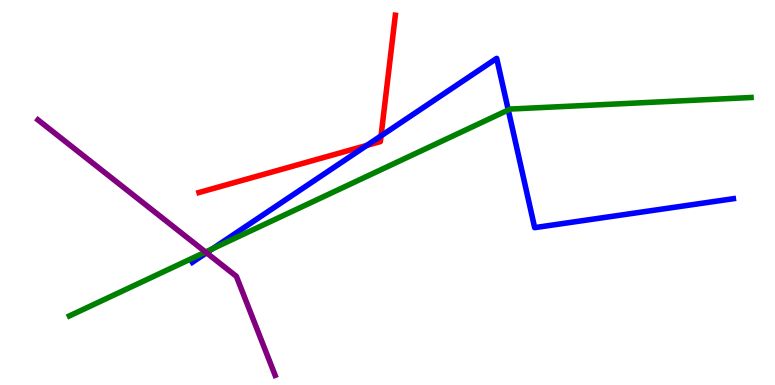[{'lines': ['blue', 'red'], 'intersections': [{'x': 4.73, 'y': 6.22}, {'x': 4.92, 'y': 6.47}]}, {'lines': ['green', 'red'], 'intersections': []}, {'lines': ['purple', 'red'], 'intersections': []}, {'lines': ['blue', 'green'], 'intersections': [{'x': 2.74, 'y': 3.54}, {'x': 6.56, 'y': 7.14}]}, {'lines': ['blue', 'purple'], 'intersections': [{'x': 2.66, 'y': 3.43}]}, {'lines': ['green', 'purple'], 'intersections': [{'x': 2.65, 'y': 3.45}]}]